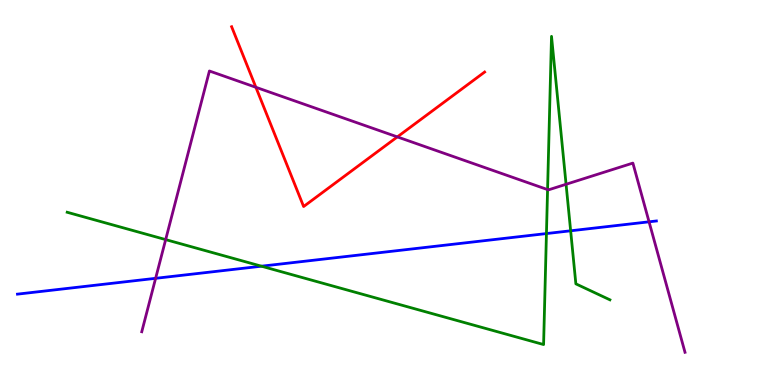[{'lines': ['blue', 'red'], 'intersections': []}, {'lines': ['green', 'red'], 'intersections': []}, {'lines': ['purple', 'red'], 'intersections': [{'x': 3.3, 'y': 7.73}, {'x': 5.13, 'y': 6.44}]}, {'lines': ['blue', 'green'], 'intersections': [{'x': 3.37, 'y': 3.09}, {'x': 7.05, 'y': 3.93}, {'x': 7.36, 'y': 4.01}]}, {'lines': ['blue', 'purple'], 'intersections': [{'x': 2.01, 'y': 2.77}, {'x': 8.37, 'y': 4.24}]}, {'lines': ['green', 'purple'], 'intersections': [{'x': 2.14, 'y': 3.78}, {'x': 7.07, 'y': 5.08}, {'x': 7.3, 'y': 5.21}]}]